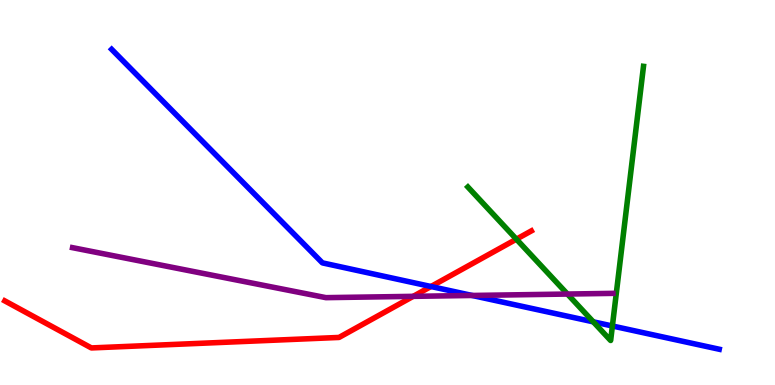[{'lines': ['blue', 'red'], 'intersections': [{'x': 5.56, 'y': 2.56}]}, {'lines': ['green', 'red'], 'intersections': [{'x': 6.66, 'y': 3.79}]}, {'lines': ['purple', 'red'], 'intersections': [{'x': 5.33, 'y': 2.3}]}, {'lines': ['blue', 'green'], 'intersections': [{'x': 7.66, 'y': 1.64}, {'x': 7.9, 'y': 1.53}]}, {'lines': ['blue', 'purple'], 'intersections': [{'x': 6.09, 'y': 2.33}]}, {'lines': ['green', 'purple'], 'intersections': [{'x': 7.32, 'y': 2.36}]}]